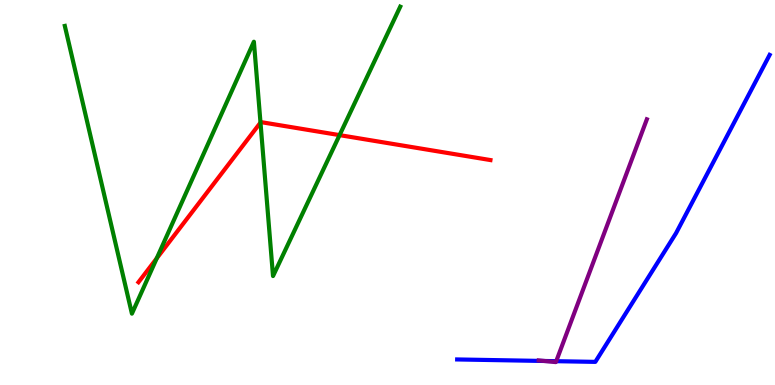[{'lines': ['blue', 'red'], 'intersections': []}, {'lines': ['green', 'red'], 'intersections': [{'x': 2.02, 'y': 3.29}, {'x': 3.36, 'y': 6.82}, {'x': 4.38, 'y': 6.49}]}, {'lines': ['purple', 'red'], 'intersections': []}, {'lines': ['blue', 'green'], 'intersections': []}, {'lines': ['blue', 'purple'], 'intersections': [{'x': 7.02, 'y': 0.624}, {'x': 7.18, 'y': 0.618}]}, {'lines': ['green', 'purple'], 'intersections': []}]